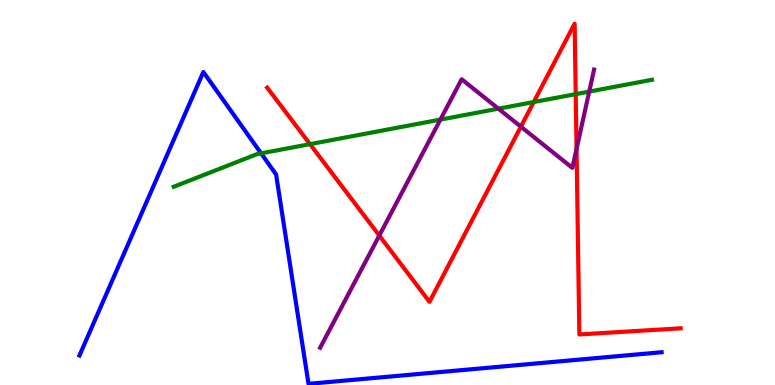[{'lines': ['blue', 'red'], 'intersections': []}, {'lines': ['green', 'red'], 'intersections': [{'x': 4.0, 'y': 6.26}, {'x': 6.89, 'y': 7.35}, {'x': 7.43, 'y': 7.55}]}, {'lines': ['purple', 'red'], 'intersections': [{'x': 4.89, 'y': 3.88}, {'x': 6.72, 'y': 6.71}, {'x': 7.44, 'y': 6.13}]}, {'lines': ['blue', 'green'], 'intersections': [{'x': 3.37, 'y': 6.02}]}, {'lines': ['blue', 'purple'], 'intersections': []}, {'lines': ['green', 'purple'], 'intersections': [{'x': 5.68, 'y': 6.89}, {'x': 6.43, 'y': 7.18}, {'x': 7.6, 'y': 7.62}]}]